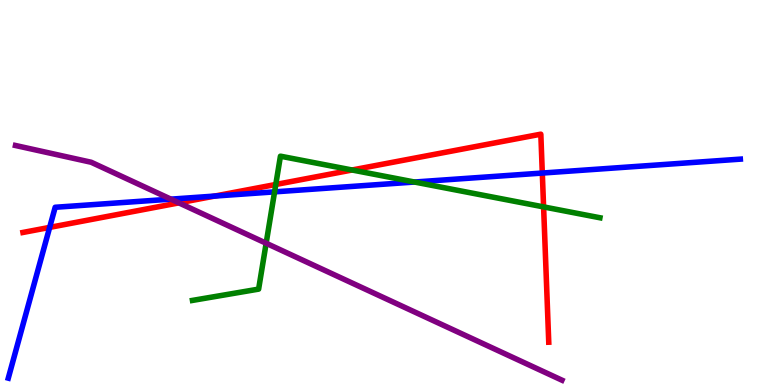[{'lines': ['blue', 'red'], 'intersections': [{'x': 0.641, 'y': 4.09}, {'x': 2.77, 'y': 4.91}, {'x': 7.0, 'y': 5.51}]}, {'lines': ['green', 'red'], 'intersections': [{'x': 3.56, 'y': 5.21}, {'x': 4.54, 'y': 5.58}, {'x': 7.01, 'y': 4.63}]}, {'lines': ['purple', 'red'], 'intersections': [{'x': 2.31, 'y': 4.73}]}, {'lines': ['blue', 'green'], 'intersections': [{'x': 3.54, 'y': 5.02}, {'x': 5.35, 'y': 5.27}]}, {'lines': ['blue', 'purple'], 'intersections': [{'x': 2.2, 'y': 4.83}]}, {'lines': ['green', 'purple'], 'intersections': [{'x': 3.43, 'y': 3.68}]}]